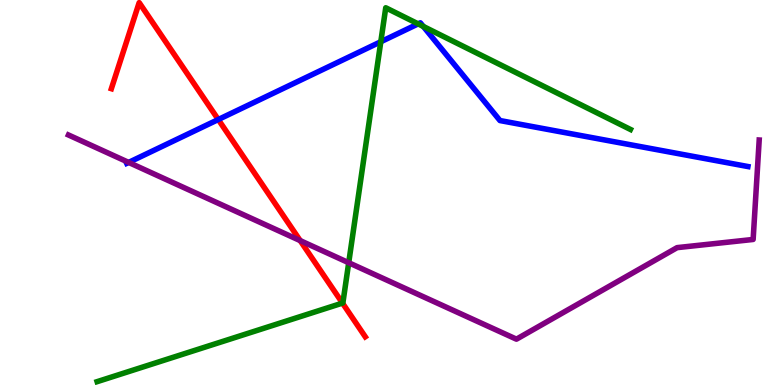[{'lines': ['blue', 'red'], 'intersections': [{'x': 2.82, 'y': 6.9}]}, {'lines': ['green', 'red'], 'intersections': [{'x': 4.42, 'y': 2.13}]}, {'lines': ['purple', 'red'], 'intersections': [{'x': 3.87, 'y': 3.75}]}, {'lines': ['blue', 'green'], 'intersections': [{'x': 4.91, 'y': 8.92}, {'x': 5.4, 'y': 9.38}, {'x': 5.46, 'y': 9.31}]}, {'lines': ['blue', 'purple'], 'intersections': [{'x': 1.66, 'y': 5.78}]}, {'lines': ['green', 'purple'], 'intersections': [{'x': 4.5, 'y': 3.18}]}]